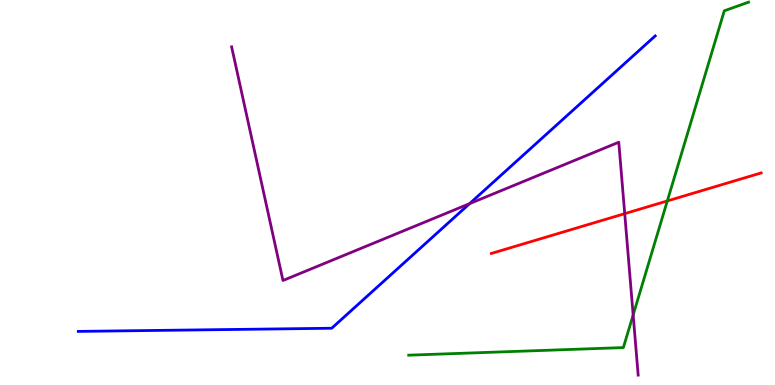[{'lines': ['blue', 'red'], 'intersections': []}, {'lines': ['green', 'red'], 'intersections': [{'x': 8.61, 'y': 4.78}]}, {'lines': ['purple', 'red'], 'intersections': [{'x': 8.06, 'y': 4.45}]}, {'lines': ['blue', 'green'], 'intersections': []}, {'lines': ['blue', 'purple'], 'intersections': [{'x': 6.06, 'y': 4.71}]}, {'lines': ['green', 'purple'], 'intersections': [{'x': 8.17, 'y': 1.82}]}]